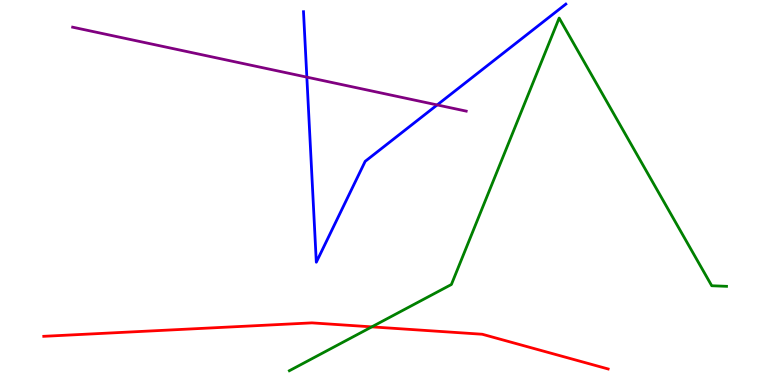[{'lines': ['blue', 'red'], 'intersections': []}, {'lines': ['green', 'red'], 'intersections': [{'x': 4.8, 'y': 1.51}]}, {'lines': ['purple', 'red'], 'intersections': []}, {'lines': ['blue', 'green'], 'intersections': []}, {'lines': ['blue', 'purple'], 'intersections': [{'x': 3.96, 'y': 8.0}, {'x': 5.64, 'y': 7.27}]}, {'lines': ['green', 'purple'], 'intersections': []}]